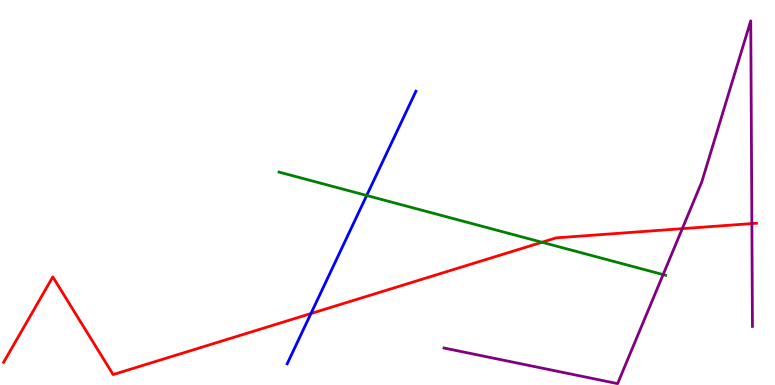[{'lines': ['blue', 'red'], 'intersections': [{'x': 4.01, 'y': 1.86}]}, {'lines': ['green', 'red'], 'intersections': [{'x': 6.99, 'y': 3.71}]}, {'lines': ['purple', 'red'], 'intersections': [{'x': 8.8, 'y': 4.06}, {'x': 9.7, 'y': 4.19}]}, {'lines': ['blue', 'green'], 'intersections': [{'x': 4.73, 'y': 4.92}]}, {'lines': ['blue', 'purple'], 'intersections': []}, {'lines': ['green', 'purple'], 'intersections': [{'x': 8.56, 'y': 2.87}]}]